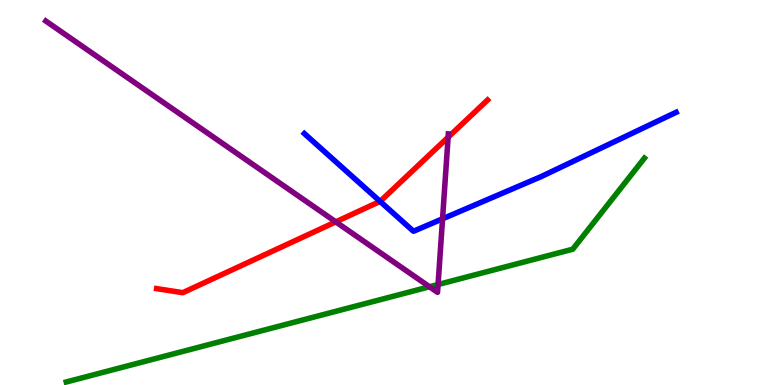[{'lines': ['blue', 'red'], 'intersections': [{'x': 4.9, 'y': 4.77}]}, {'lines': ['green', 'red'], 'intersections': []}, {'lines': ['purple', 'red'], 'intersections': [{'x': 4.33, 'y': 4.24}, {'x': 5.78, 'y': 6.44}]}, {'lines': ['blue', 'green'], 'intersections': []}, {'lines': ['blue', 'purple'], 'intersections': [{'x': 5.71, 'y': 4.32}]}, {'lines': ['green', 'purple'], 'intersections': [{'x': 5.54, 'y': 2.55}, {'x': 5.65, 'y': 2.61}]}]